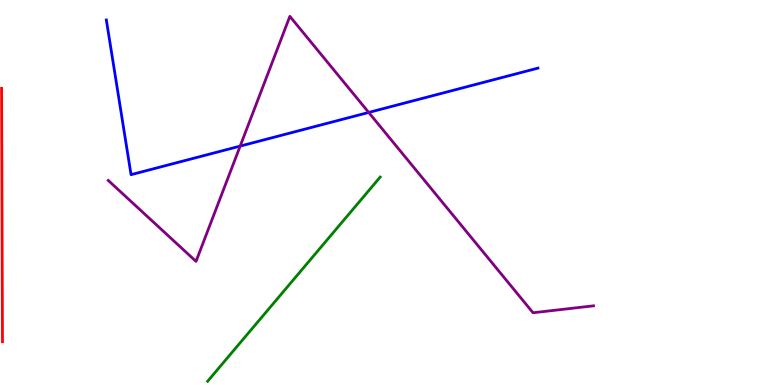[{'lines': ['blue', 'red'], 'intersections': []}, {'lines': ['green', 'red'], 'intersections': []}, {'lines': ['purple', 'red'], 'intersections': []}, {'lines': ['blue', 'green'], 'intersections': []}, {'lines': ['blue', 'purple'], 'intersections': [{'x': 3.1, 'y': 6.21}, {'x': 4.76, 'y': 7.08}]}, {'lines': ['green', 'purple'], 'intersections': []}]